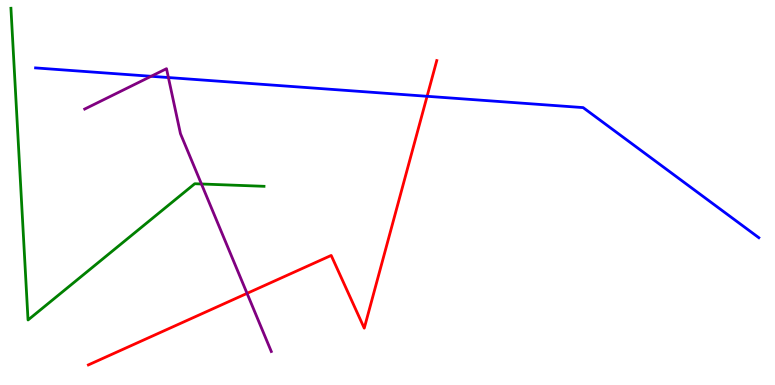[{'lines': ['blue', 'red'], 'intersections': [{'x': 5.51, 'y': 7.5}]}, {'lines': ['green', 'red'], 'intersections': []}, {'lines': ['purple', 'red'], 'intersections': [{'x': 3.19, 'y': 2.38}]}, {'lines': ['blue', 'green'], 'intersections': []}, {'lines': ['blue', 'purple'], 'intersections': [{'x': 1.95, 'y': 8.02}, {'x': 2.17, 'y': 7.99}]}, {'lines': ['green', 'purple'], 'intersections': [{'x': 2.6, 'y': 5.22}]}]